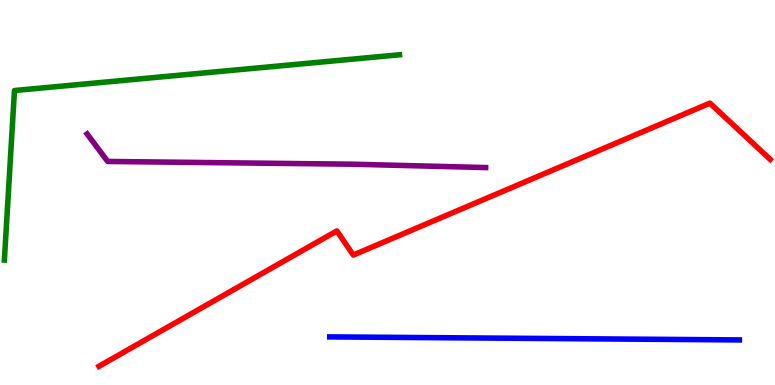[{'lines': ['blue', 'red'], 'intersections': []}, {'lines': ['green', 'red'], 'intersections': []}, {'lines': ['purple', 'red'], 'intersections': []}, {'lines': ['blue', 'green'], 'intersections': []}, {'lines': ['blue', 'purple'], 'intersections': []}, {'lines': ['green', 'purple'], 'intersections': []}]